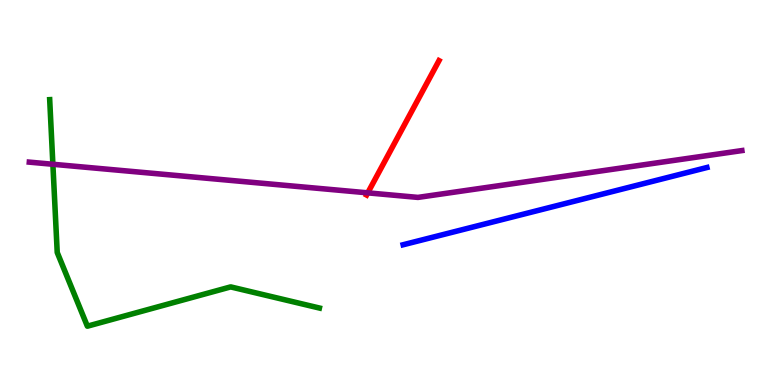[{'lines': ['blue', 'red'], 'intersections': []}, {'lines': ['green', 'red'], 'intersections': []}, {'lines': ['purple', 'red'], 'intersections': [{'x': 4.75, 'y': 4.99}]}, {'lines': ['blue', 'green'], 'intersections': []}, {'lines': ['blue', 'purple'], 'intersections': []}, {'lines': ['green', 'purple'], 'intersections': [{'x': 0.682, 'y': 5.73}]}]